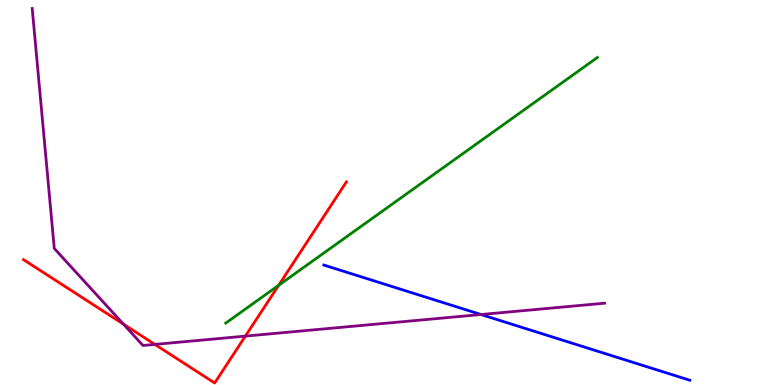[{'lines': ['blue', 'red'], 'intersections': []}, {'lines': ['green', 'red'], 'intersections': [{'x': 3.6, 'y': 2.59}]}, {'lines': ['purple', 'red'], 'intersections': [{'x': 1.59, 'y': 1.58}, {'x': 2.0, 'y': 1.05}, {'x': 3.17, 'y': 1.27}]}, {'lines': ['blue', 'green'], 'intersections': []}, {'lines': ['blue', 'purple'], 'intersections': [{'x': 6.21, 'y': 1.83}]}, {'lines': ['green', 'purple'], 'intersections': []}]